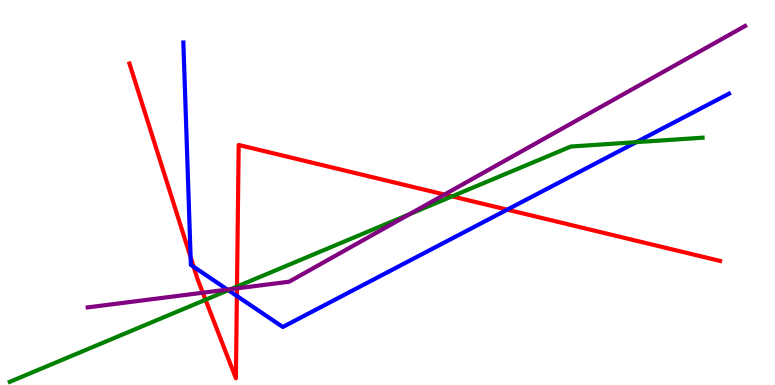[{'lines': ['blue', 'red'], 'intersections': [{'x': 2.46, 'y': 3.32}, {'x': 2.5, 'y': 3.07}, {'x': 3.06, 'y': 2.31}, {'x': 6.54, 'y': 4.55}]}, {'lines': ['green', 'red'], 'intersections': [{'x': 2.65, 'y': 2.21}, {'x': 3.06, 'y': 2.56}, {'x': 5.83, 'y': 4.9}]}, {'lines': ['purple', 'red'], 'intersections': [{'x': 2.62, 'y': 2.4}, {'x': 3.06, 'y': 2.51}, {'x': 5.74, 'y': 4.95}]}, {'lines': ['blue', 'green'], 'intersections': [{'x': 2.95, 'y': 2.46}, {'x': 8.21, 'y': 6.31}]}, {'lines': ['blue', 'purple'], 'intersections': [{'x': 2.93, 'y': 2.48}]}, {'lines': ['green', 'purple'], 'intersections': [{'x': 2.98, 'y': 2.49}, {'x': 5.28, 'y': 4.44}]}]